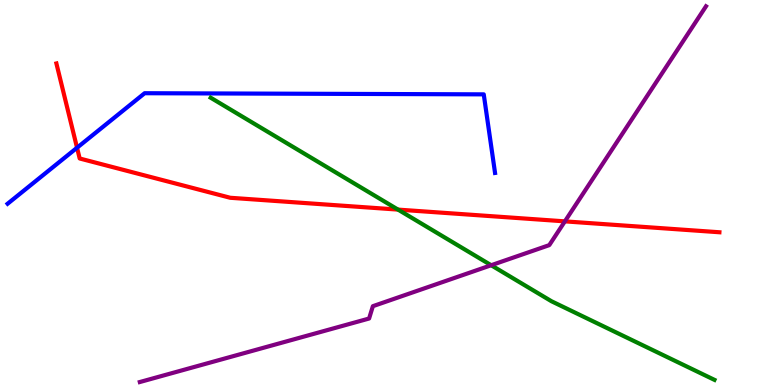[{'lines': ['blue', 'red'], 'intersections': [{'x': 0.994, 'y': 6.16}]}, {'lines': ['green', 'red'], 'intersections': [{'x': 5.14, 'y': 4.56}]}, {'lines': ['purple', 'red'], 'intersections': [{'x': 7.29, 'y': 4.25}]}, {'lines': ['blue', 'green'], 'intersections': []}, {'lines': ['blue', 'purple'], 'intersections': []}, {'lines': ['green', 'purple'], 'intersections': [{'x': 6.34, 'y': 3.11}]}]